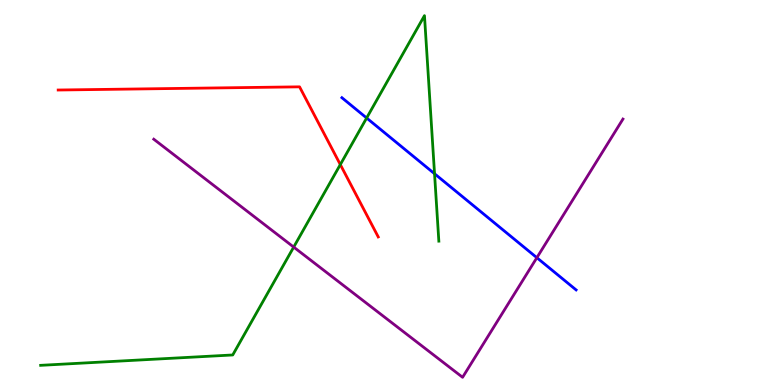[{'lines': ['blue', 'red'], 'intersections': []}, {'lines': ['green', 'red'], 'intersections': [{'x': 4.39, 'y': 5.73}]}, {'lines': ['purple', 'red'], 'intersections': []}, {'lines': ['blue', 'green'], 'intersections': [{'x': 4.73, 'y': 6.94}, {'x': 5.61, 'y': 5.49}]}, {'lines': ['blue', 'purple'], 'intersections': [{'x': 6.93, 'y': 3.31}]}, {'lines': ['green', 'purple'], 'intersections': [{'x': 3.79, 'y': 3.58}]}]